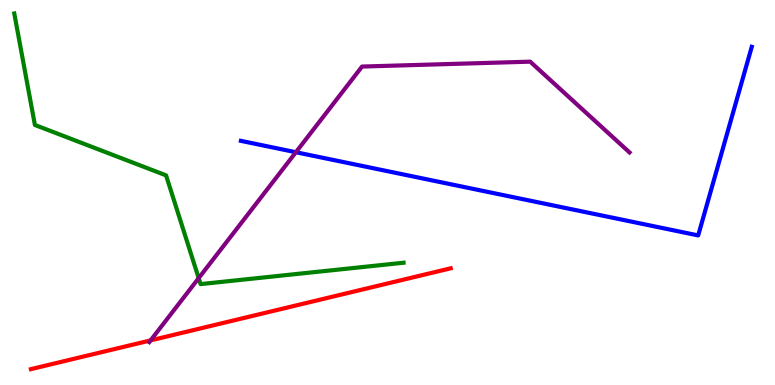[{'lines': ['blue', 'red'], 'intersections': []}, {'lines': ['green', 'red'], 'intersections': []}, {'lines': ['purple', 'red'], 'intersections': [{'x': 1.94, 'y': 1.16}]}, {'lines': ['blue', 'green'], 'intersections': []}, {'lines': ['blue', 'purple'], 'intersections': [{'x': 3.82, 'y': 6.05}]}, {'lines': ['green', 'purple'], 'intersections': [{'x': 2.56, 'y': 2.78}]}]